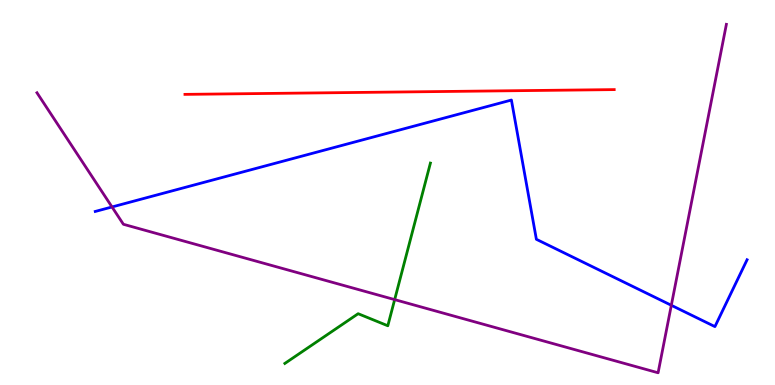[{'lines': ['blue', 'red'], 'intersections': []}, {'lines': ['green', 'red'], 'intersections': []}, {'lines': ['purple', 'red'], 'intersections': []}, {'lines': ['blue', 'green'], 'intersections': []}, {'lines': ['blue', 'purple'], 'intersections': [{'x': 1.45, 'y': 4.62}, {'x': 8.66, 'y': 2.07}]}, {'lines': ['green', 'purple'], 'intersections': [{'x': 5.09, 'y': 2.22}]}]